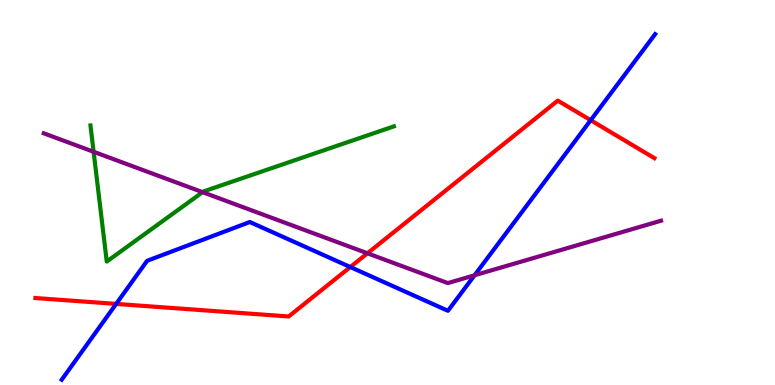[{'lines': ['blue', 'red'], 'intersections': [{'x': 1.5, 'y': 2.11}, {'x': 4.52, 'y': 3.06}, {'x': 7.62, 'y': 6.88}]}, {'lines': ['green', 'red'], 'intersections': []}, {'lines': ['purple', 'red'], 'intersections': [{'x': 4.74, 'y': 3.42}]}, {'lines': ['blue', 'green'], 'intersections': []}, {'lines': ['blue', 'purple'], 'intersections': [{'x': 6.12, 'y': 2.85}]}, {'lines': ['green', 'purple'], 'intersections': [{'x': 1.21, 'y': 6.06}, {'x': 2.61, 'y': 5.01}]}]